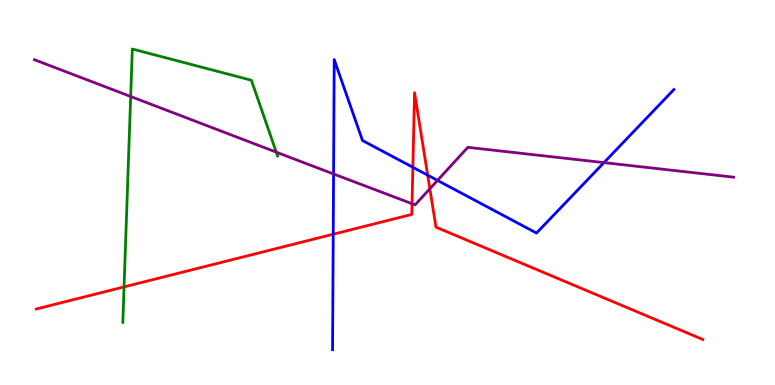[{'lines': ['blue', 'red'], 'intersections': [{'x': 4.3, 'y': 3.92}, {'x': 5.33, 'y': 5.65}, {'x': 5.52, 'y': 5.45}]}, {'lines': ['green', 'red'], 'intersections': [{'x': 1.6, 'y': 2.55}]}, {'lines': ['purple', 'red'], 'intersections': [{'x': 5.32, 'y': 4.71}, {'x': 5.55, 'y': 5.1}]}, {'lines': ['blue', 'green'], 'intersections': []}, {'lines': ['blue', 'purple'], 'intersections': [{'x': 4.3, 'y': 5.48}, {'x': 5.65, 'y': 5.31}, {'x': 7.79, 'y': 5.78}]}, {'lines': ['green', 'purple'], 'intersections': [{'x': 1.69, 'y': 7.49}, {'x': 3.56, 'y': 6.05}]}]